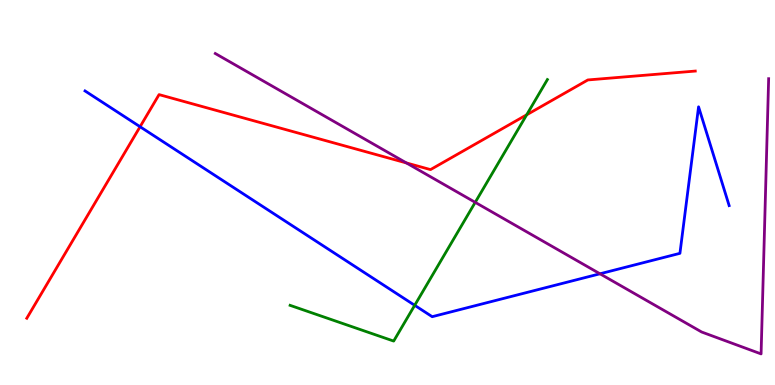[{'lines': ['blue', 'red'], 'intersections': [{'x': 1.81, 'y': 6.71}]}, {'lines': ['green', 'red'], 'intersections': [{'x': 6.8, 'y': 7.02}]}, {'lines': ['purple', 'red'], 'intersections': [{'x': 5.24, 'y': 5.77}]}, {'lines': ['blue', 'green'], 'intersections': [{'x': 5.35, 'y': 2.07}]}, {'lines': ['blue', 'purple'], 'intersections': [{'x': 7.74, 'y': 2.89}]}, {'lines': ['green', 'purple'], 'intersections': [{'x': 6.13, 'y': 4.74}]}]